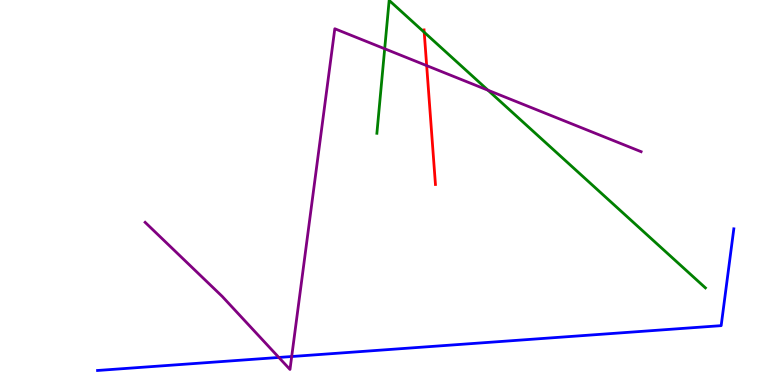[{'lines': ['blue', 'red'], 'intersections': []}, {'lines': ['green', 'red'], 'intersections': [{'x': 5.47, 'y': 9.16}]}, {'lines': ['purple', 'red'], 'intersections': [{'x': 5.51, 'y': 8.3}]}, {'lines': ['blue', 'green'], 'intersections': []}, {'lines': ['blue', 'purple'], 'intersections': [{'x': 3.6, 'y': 0.716}, {'x': 3.76, 'y': 0.74}]}, {'lines': ['green', 'purple'], 'intersections': [{'x': 4.96, 'y': 8.73}, {'x': 6.3, 'y': 7.66}]}]